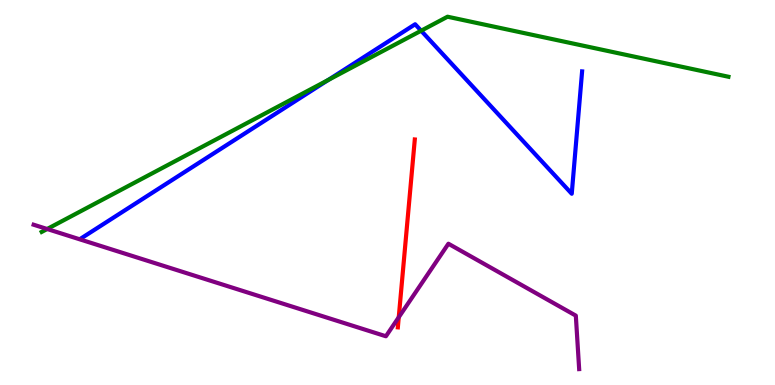[{'lines': ['blue', 'red'], 'intersections': []}, {'lines': ['green', 'red'], 'intersections': []}, {'lines': ['purple', 'red'], 'intersections': [{'x': 5.15, 'y': 1.76}]}, {'lines': ['blue', 'green'], 'intersections': [{'x': 4.23, 'y': 7.92}, {'x': 5.43, 'y': 9.2}]}, {'lines': ['blue', 'purple'], 'intersections': []}, {'lines': ['green', 'purple'], 'intersections': [{'x': 0.609, 'y': 4.05}]}]